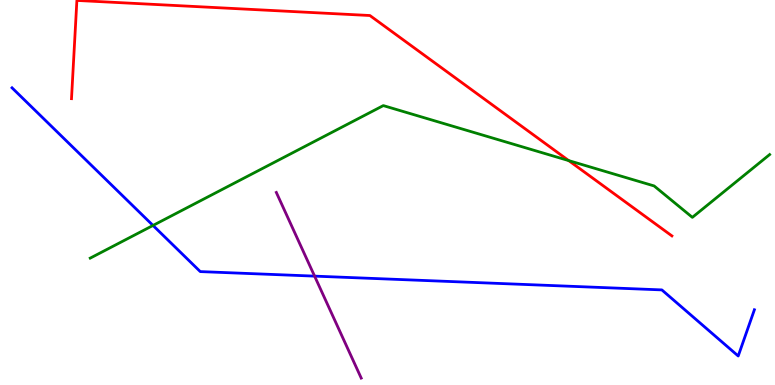[{'lines': ['blue', 'red'], 'intersections': []}, {'lines': ['green', 'red'], 'intersections': [{'x': 7.34, 'y': 5.83}]}, {'lines': ['purple', 'red'], 'intersections': []}, {'lines': ['blue', 'green'], 'intersections': [{'x': 1.97, 'y': 4.14}]}, {'lines': ['blue', 'purple'], 'intersections': [{'x': 4.06, 'y': 2.83}]}, {'lines': ['green', 'purple'], 'intersections': []}]